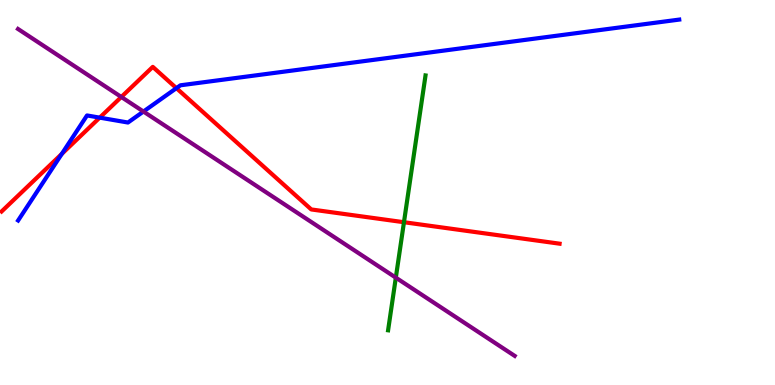[{'lines': ['blue', 'red'], 'intersections': [{'x': 0.797, 'y': 6.0}, {'x': 1.29, 'y': 6.94}, {'x': 2.28, 'y': 7.71}]}, {'lines': ['green', 'red'], 'intersections': [{'x': 5.21, 'y': 4.23}]}, {'lines': ['purple', 'red'], 'intersections': [{'x': 1.57, 'y': 7.48}]}, {'lines': ['blue', 'green'], 'intersections': []}, {'lines': ['blue', 'purple'], 'intersections': [{'x': 1.85, 'y': 7.1}]}, {'lines': ['green', 'purple'], 'intersections': [{'x': 5.11, 'y': 2.79}]}]